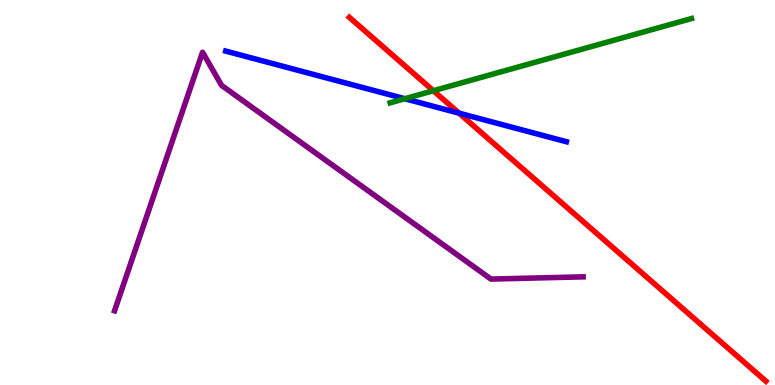[{'lines': ['blue', 'red'], 'intersections': [{'x': 5.92, 'y': 7.06}]}, {'lines': ['green', 'red'], 'intersections': [{'x': 5.59, 'y': 7.64}]}, {'lines': ['purple', 'red'], 'intersections': []}, {'lines': ['blue', 'green'], 'intersections': [{'x': 5.22, 'y': 7.44}]}, {'lines': ['blue', 'purple'], 'intersections': []}, {'lines': ['green', 'purple'], 'intersections': []}]